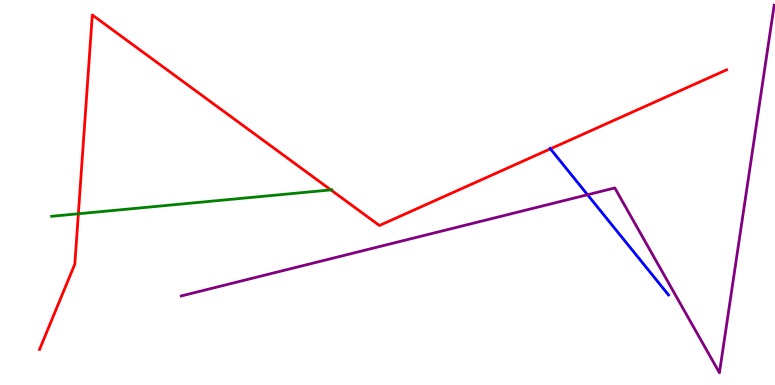[{'lines': ['blue', 'red'], 'intersections': [{'x': 7.1, 'y': 6.13}]}, {'lines': ['green', 'red'], 'intersections': [{'x': 1.01, 'y': 4.45}, {'x': 4.27, 'y': 5.07}]}, {'lines': ['purple', 'red'], 'intersections': []}, {'lines': ['blue', 'green'], 'intersections': []}, {'lines': ['blue', 'purple'], 'intersections': [{'x': 7.58, 'y': 4.94}]}, {'lines': ['green', 'purple'], 'intersections': []}]